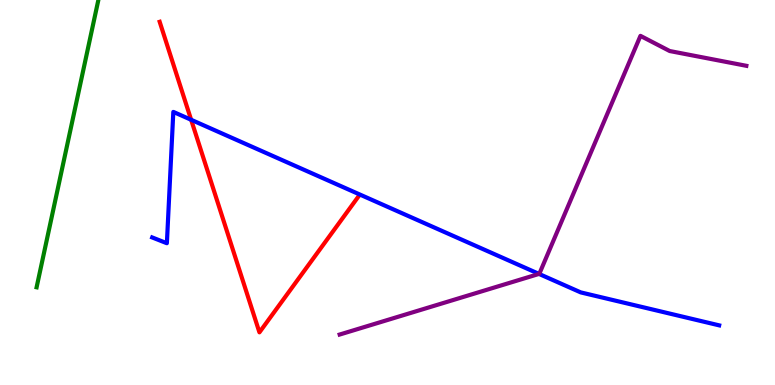[{'lines': ['blue', 'red'], 'intersections': [{'x': 2.47, 'y': 6.89}]}, {'lines': ['green', 'red'], 'intersections': []}, {'lines': ['purple', 'red'], 'intersections': []}, {'lines': ['blue', 'green'], 'intersections': []}, {'lines': ['blue', 'purple'], 'intersections': [{'x': 6.96, 'y': 2.89}]}, {'lines': ['green', 'purple'], 'intersections': []}]